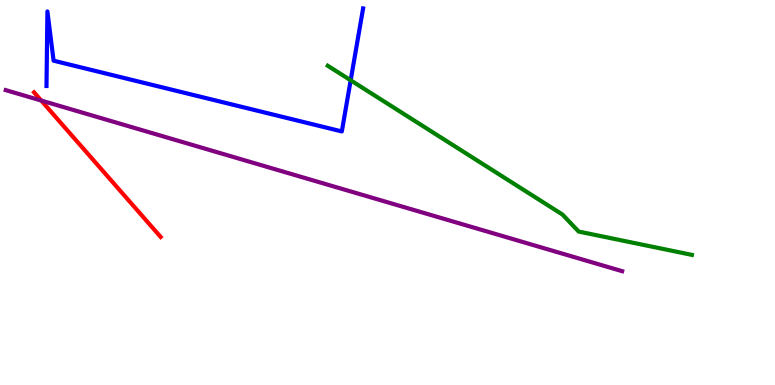[{'lines': ['blue', 'red'], 'intersections': []}, {'lines': ['green', 'red'], 'intersections': []}, {'lines': ['purple', 'red'], 'intersections': [{'x': 0.532, 'y': 7.39}]}, {'lines': ['blue', 'green'], 'intersections': [{'x': 4.52, 'y': 7.91}]}, {'lines': ['blue', 'purple'], 'intersections': []}, {'lines': ['green', 'purple'], 'intersections': []}]